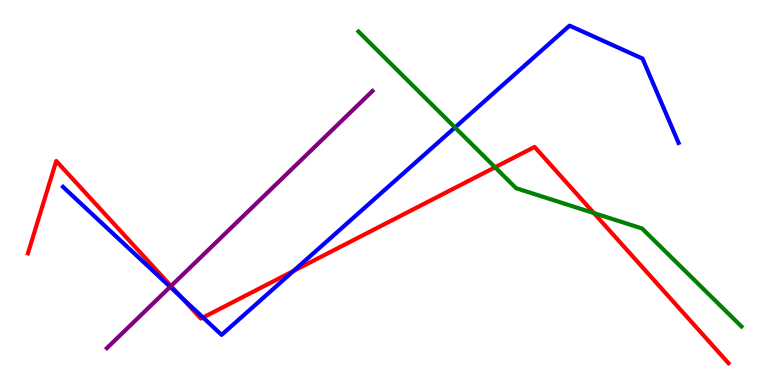[{'lines': ['blue', 'red'], 'intersections': [{'x': 2.34, 'y': 2.27}, {'x': 2.62, 'y': 1.75}, {'x': 3.79, 'y': 2.96}]}, {'lines': ['green', 'red'], 'intersections': [{'x': 6.39, 'y': 5.66}, {'x': 7.66, 'y': 4.47}]}, {'lines': ['purple', 'red'], 'intersections': [{'x': 2.21, 'y': 2.57}]}, {'lines': ['blue', 'green'], 'intersections': [{'x': 5.87, 'y': 6.69}]}, {'lines': ['blue', 'purple'], 'intersections': [{'x': 2.2, 'y': 2.55}]}, {'lines': ['green', 'purple'], 'intersections': []}]